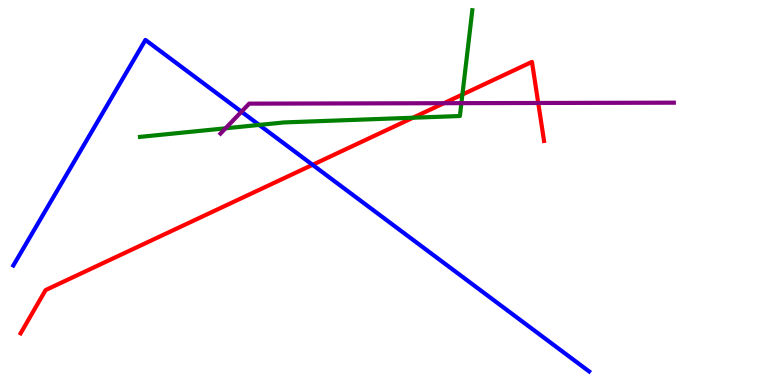[{'lines': ['blue', 'red'], 'intersections': [{'x': 4.03, 'y': 5.72}]}, {'lines': ['green', 'red'], 'intersections': [{'x': 5.33, 'y': 6.94}, {'x': 5.97, 'y': 7.54}]}, {'lines': ['purple', 'red'], 'intersections': [{'x': 5.73, 'y': 7.32}, {'x': 6.95, 'y': 7.33}]}, {'lines': ['blue', 'green'], 'intersections': [{'x': 3.34, 'y': 6.76}]}, {'lines': ['blue', 'purple'], 'intersections': [{'x': 3.12, 'y': 7.1}]}, {'lines': ['green', 'purple'], 'intersections': [{'x': 2.91, 'y': 6.67}, {'x': 5.95, 'y': 7.32}]}]